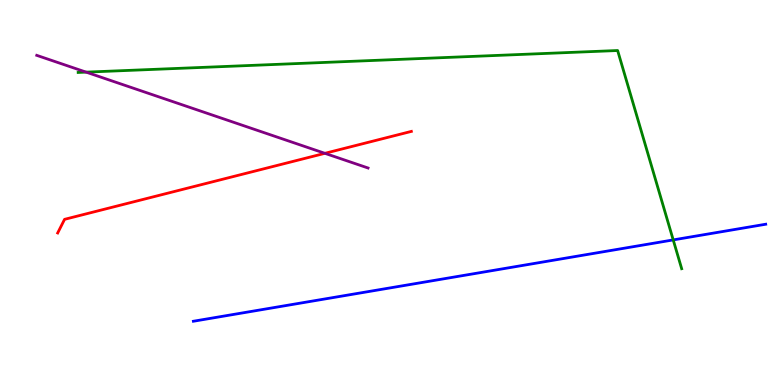[{'lines': ['blue', 'red'], 'intersections': []}, {'lines': ['green', 'red'], 'intersections': []}, {'lines': ['purple', 'red'], 'intersections': [{'x': 4.19, 'y': 6.02}]}, {'lines': ['blue', 'green'], 'intersections': [{'x': 8.69, 'y': 3.77}]}, {'lines': ['blue', 'purple'], 'intersections': []}, {'lines': ['green', 'purple'], 'intersections': [{'x': 1.11, 'y': 8.13}]}]